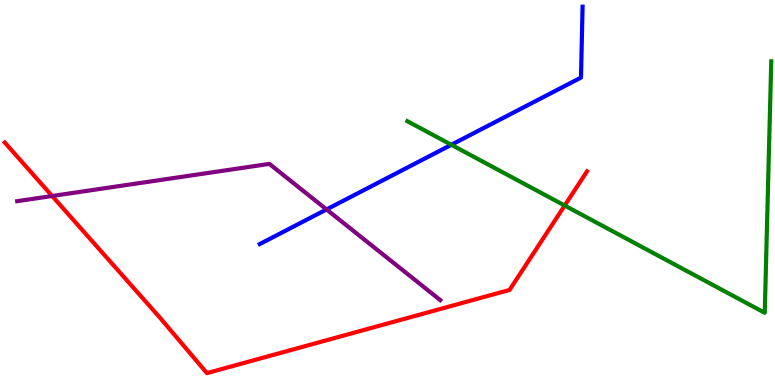[{'lines': ['blue', 'red'], 'intersections': []}, {'lines': ['green', 'red'], 'intersections': [{'x': 7.29, 'y': 4.66}]}, {'lines': ['purple', 'red'], 'intersections': [{'x': 0.673, 'y': 4.91}]}, {'lines': ['blue', 'green'], 'intersections': [{'x': 5.82, 'y': 6.24}]}, {'lines': ['blue', 'purple'], 'intersections': [{'x': 4.21, 'y': 4.56}]}, {'lines': ['green', 'purple'], 'intersections': []}]